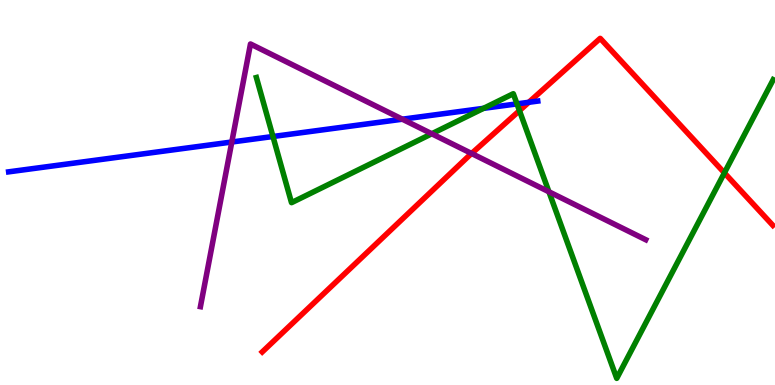[{'lines': ['blue', 'red'], 'intersections': [{'x': 6.82, 'y': 7.34}]}, {'lines': ['green', 'red'], 'intersections': [{'x': 6.7, 'y': 7.13}, {'x': 9.35, 'y': 5.51}]}, {'lines': ['purple', 'red'], 'intersections': [{'x': 6.09, 'y': 6.01}]}, {'lines': ['blue', 'green'], 'intersections': [{'x': 3.52, 'y': 6.45}, {'x': 6.24, 'y': 7.19}, {'x': 6.67, 'y': 7.3}]}, {'lines': ['blue', 'purple'], 'intersections': [{'x': 2.99, 'y': 6.31}, {'x': 5.19, 'y': 6.9}]}, {'lines': ['green', 'purple'], 'intersections': [{'x': 5.57, 'y': 6.53}, {'x': 7.08, 'y': 5.02}]}]